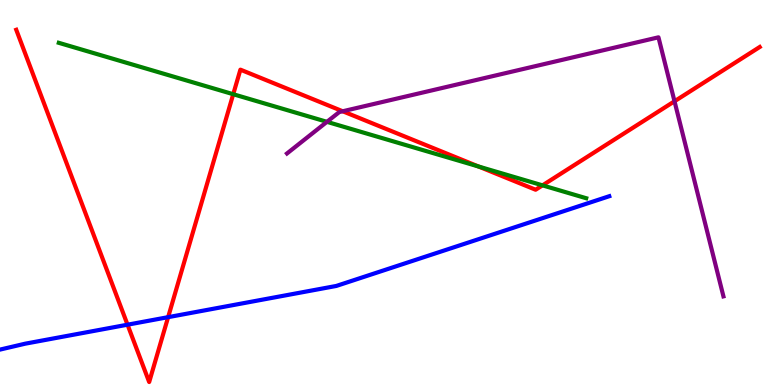[{'lines': ['blue', 'red'], 'intersections': [{'x': 1.65, 'y': 1.57}, {'x': 2.17, 'y': 1.76}]}, {'lines': ['green', 'red'], 'intersections': [{'x': 3.01, 'y': 7.55}, {'x': 6.17, 'y': 5.68}, {'x': 7.0, 'y': 5.19}]}, {'lines': ['purple', 'red'], 'intersections': [{'x': 4.42, 'y': 7.11}, {'x': 8.7, 'y': 7.37}]}, {'lines': ['blue', 'green'], 'intersections': []}, {'lines': ['blue', 'purple'], 'intersections': []}, {'lines': ['green', 'purple'], 'intersections': [{'x': 4.22, 'y': 6.84}]}]